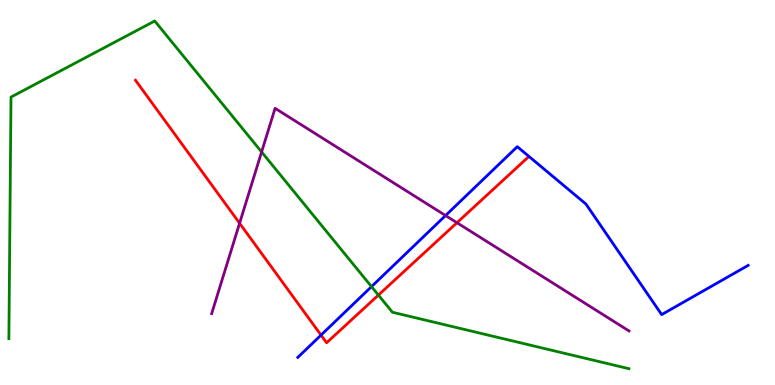[{'lines': ['blue', 'red'], 'intersections': [{'x': 4.14, 'y': 1.3}]}, {'lines': ['green', 'red'], 'intersections': [{'x': 4.88, 'y': 2.34}]}, {'lines': ['purple', 'red'], 'intersections': [{'x': 3.09, 'y': 4.2}, {'x': 5.9, 'y': 4.22}]}, {'lines': ['blue', 'green'], 'intersections': [{'x': 4.79, 'y': 2.55}]}, {'lines': ['blue', 'purple'], 'intersections': [{'x': 5.75, 'y': 4.4}]}, {'lines': ['green', 'purple'], 'intersections': [{'x': 3.38, 'y': 6.05}]}]